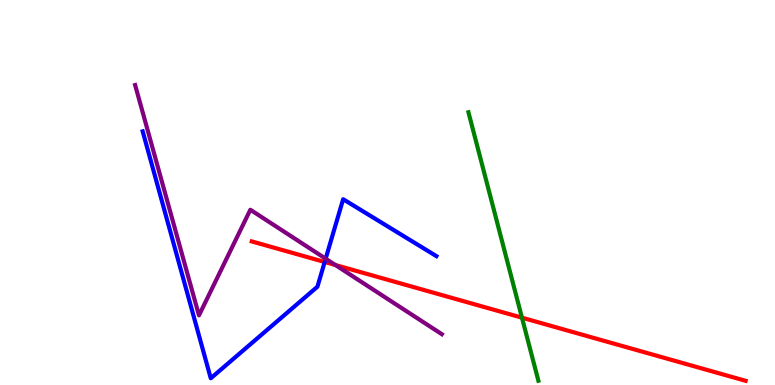[{'lines': ['blue', 'red'], 'intersections': [{'x': 4.19, 'y': 3.19}]}, {'lines': ['green', 'red'], 'intersections': [{'x': 6.73, 'y': 1.75}]}, {'lines': ['purple', 'red'], 'intersections': [{'x': 4.33, 'y': 3.12}]}, {'lines': ['blue', 'green'], 'intersections': []}, {'lines': ['blue', 'purple'], 'intersections': [{'x': 4.2, 'y': 3.28}]}, {'lines': ['green', 'purple'], 'intersections': []}]